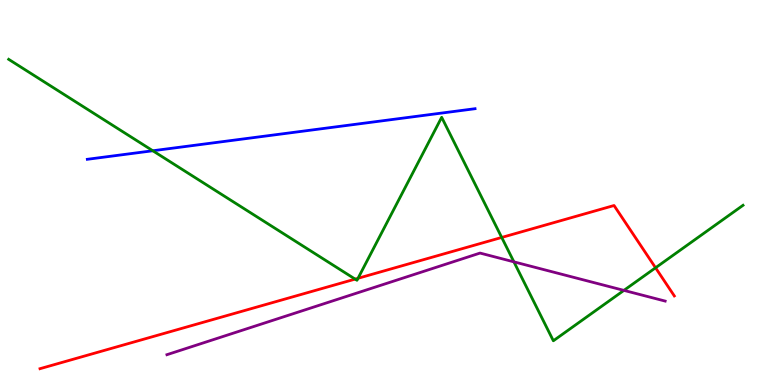[{'lines': ['blue', 'red'], 'intersections': []}, {'lines': ['green', 'red'], 'intersections': [{'x': 4.58, 'y': 2.75}, {'x': 4.62, 'y': 2.77}, {'x': 6.47, 'y': 3.83}, {'x': 8.46, 'y': 3.04}]}, {'lines': ['purple', 'red'], 'intersections': []}, {'lines': ['blue', 'green'], 'intersections': [{'x': 1.97, 'y': 6.08}]}, {'lines': ['blue', 'purple'], 'intersections': []}, {'lines': ['green', 'purple'], 'intersections': [{'x': 6.63, 'y': 3.2}, {'x': 8.05, 'y': 2.46}]}]